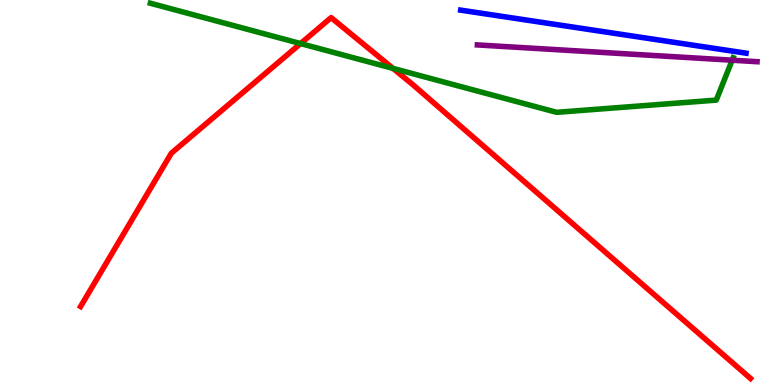[{'lines': ['blue', 'red'], 'intersections': []}, {'lines': ['green', 'red'], 'intersections': [{'x': 3.88, 'y': 8.87}, {'x': 5.07, 'y': 8.22}]}, {'lines': ['purple', 'red'], 'intersections': []}, {'lines': ['blue', 'green'], 'intersections': []}, {'lines': ['blue', 'purple'], 'intersections': []}, {'lines': ['green', 'purple'], 'intersections': [{'x': 9.45, 'y': 8.44}]}]